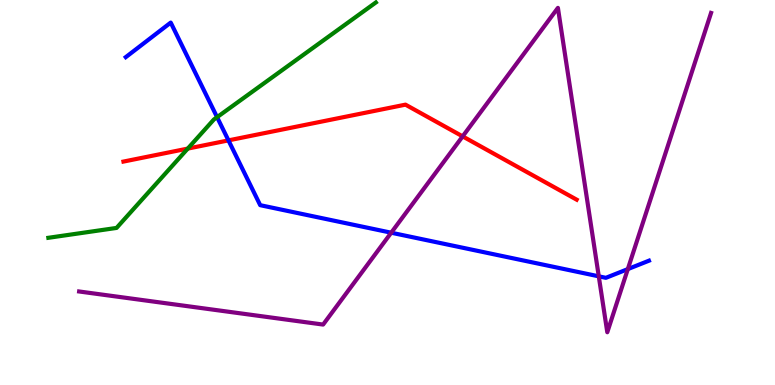[{'lines': ['blue', 'red'], 'intersections': [{'x': 2.95, 'y': 6.35}]}, {'lines': ['green', 'red'], 'intersections': [{'x': 2.42, 'y': 6.14}]}, {'lines': ['purple', 'red'], 'intersections': [{'x': 5.97, 'y': 6.46}]}, {'lines': ['blue', 'green'], 'intersections': [{'x': 2.8, 'y': 6.96}]}, {'lines': ['blue', 'purple'], 'intersections': [{'x': 5.05, 'y': 3.96}, {'x': 7.73, 'y': 2.82}, {'x': 8.1, 'y': 3.01}]}, {'lines': ['green', 'purple'], 'intersections': []}]